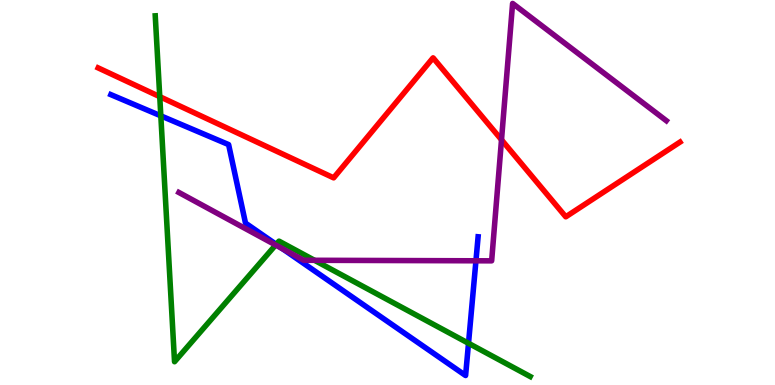[{'lines': ['blue', 'red'], 'intersections': []}, {'lines': ['green', 'red'], 'intersections': [{'x': 2.06, 'y': 7.49}]}, {'lines': ['purple', 'red'], 'intersections': [{'x': 6.47, 'y': 6.37}]}, {'lines': ['blue', 'green'], 'intersections': [{'x': 2.08, 'y': 6.99}, {'x': 3.56, 'y': 3.65}, {'x': 6.05, 'y': 1.08}]}, {'lines': ['blue', 'purple'], 'intersections': [{'x': 3.65, 'y': 3.54}, {'x': 6.14, 'y': 3.23}]}, {'lines': ['green', 'purple'], 'intersections': [{'x': 3.56, 'y': 3.64}, {'x': 4.06, 'y': 3.24}]}]